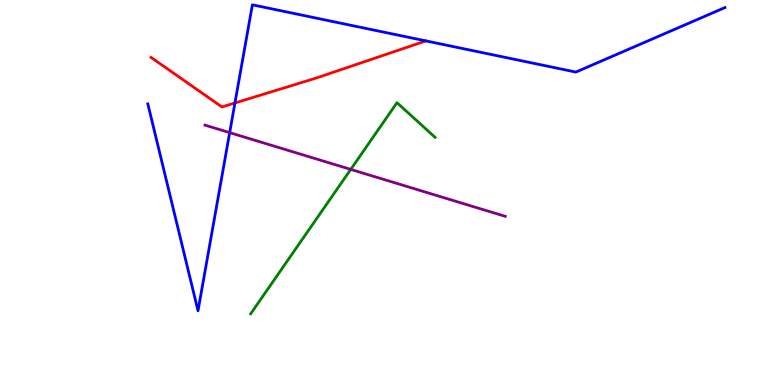[{'lines': ['blue', 'red'], 'intersections': [{'x': 3.03, 'y': 7.33}]}, {'lines': ['green', 'red'], 'intersections': []}, {'lines': ['purple', 'red'], 'intersections': []}, {'lines': ['blue', 'green'], 'intersections': []}, {'lines': ['blue', 'purple'], 'intersections': [{'x': 2.96, 'y': 6.56}]}, {'lines': ['green', 'purple'], 'intersections': [{'x': 4.53, 'y': 5.6}]}]